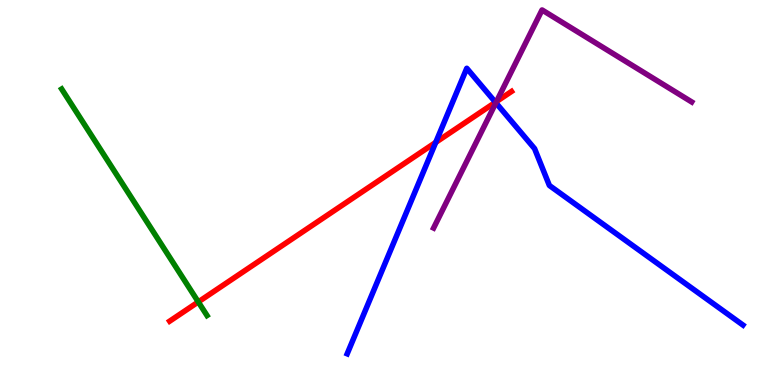[{'lines': ['blue', 'red'], 'intersections': [{'x': 5.62, 'y': 6.3}, {'x': 6.39, 'y': 7.34}]}, {'lines': ['green', 'red'], 'intersections': [{'x': 2.56, 'y': 2.16}]}, {'lines': ['purple', 'red'], 'intersections': [{'x': 6.41, 'y': 7.36}]}, {'lines': ['blue', 'green'], 'intersections': []}, {'lines': ['blue', 'purple'], 'intersections': [{'x': 6.4, 'y': 7.33}]}, {'lines': ['green', 'purple'], 'intersections': []}]